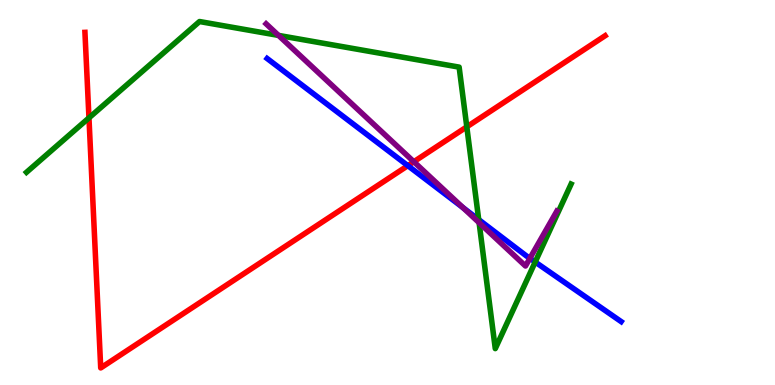[{'lines': ['blue', 'red'], 'intersections': [{'x': 5.26, 'y': 5.7}]}, {'lines': ['green', 'red'], 'intersections': [{'x': 1.15, 'y': 6.94}, {'x': 6.02, 'y': 6.71}]}, {'lines': ['purple', 'red'], 'intersections': [{'x': 5.34, 'y': 5.8}]}, {'lines': ['blue', 'green'], 'intersections': [{'x': 6.18, 'y': 4.3}, {'x': 6.91, 'y': 3.19}]}, {'lines': ['blue', 'purple'], 'intersections': [{'x': 5.97, 'y': 4.61}, {'x': 6.84, 'y': 3.29}]}, {'lines': ['green', 'purple'], 'intersections': [{'x': 3.59, 'y': 9.08}, {'x': 6.18, 'y': 4.22}]}]